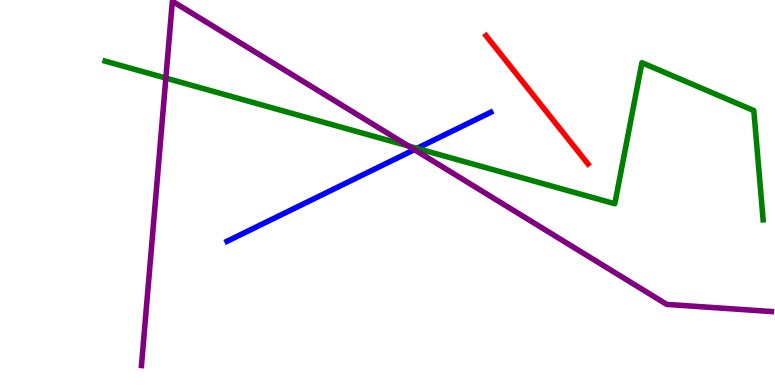[{'lines': ['blue', 'red'], 'intersections': []}, {'lines': ['green', 'red'], 'intersections': []}, {'lines': ['purple', 'red'], 'intersections': []}, {'lines': ['blue', 'green'], 'intersections': [{'x': 5.38, 'y': 6.15}]}, {'lines': ['blue', 'purple'], 'intersections': [{'x': 5.35, 'y': 6.11}]}, {'lines': ['green', 'purple'], 'intersections': [{'x': 2.14, 'y': 7.97}, {'x': 5.27, 'y': 6.21}]}]